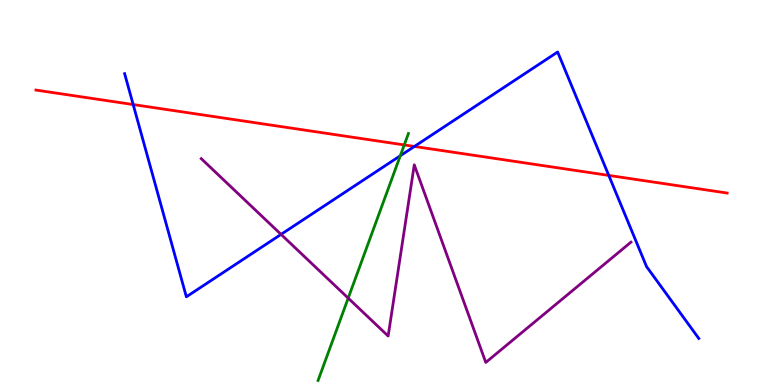[{'lines': ['blue', 'red'], 'intersections': [{'x': 1.72, 'y': 7.28}, {'x': 5.35, 'y': 6.2}, {'x': 7.86, 'y': 5.44}]}, {'lines': ['green', 'red'], 'intersections': [{'x': 5.22, 'y': 6.24}]}, {'lines': ['purple', 'red'], 'intersections': []}, {'lines': ['blue', 'green'], 'intersections': [{'x': 5.17, 'y': 5.95}]}, {'lines': ['blue', 'purple'], 'intersections': [{'x': 3.63, 'y': 3.91}]}, {'lines': ['green', 'purple'], 'intersections': [{'x': 4.49, 'y': 2.26}]}]